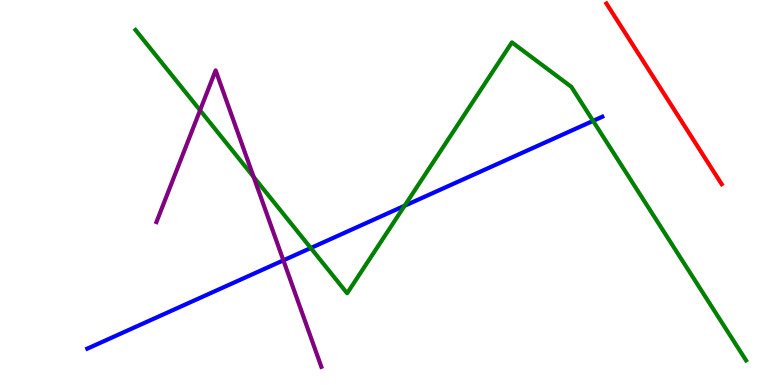[{'lines': ['blue', 'red'], 'intersections': []}, {'lines': ['green', 'red'], 'intersections': []}, {'lines': ['purple', 'red'], 'intersections': []}, {'lines': ['blue', 'green'], 'intersections': [{'x': 4.01, 'y': 3.56}, {'x': 5.22, 'y': 4.66}, {'x': 7.65, 'y': 6.86}]}, {'lines': ['blue', 'purple'], 'intersections': [{'x': 3.66, 'y': 3.24}]}, {'lines': ['green', 'purple'], 'intersections': [{'x': 2.58, 'y': 7.14}, {'x': 3.27, 'y': 5.4}]}]